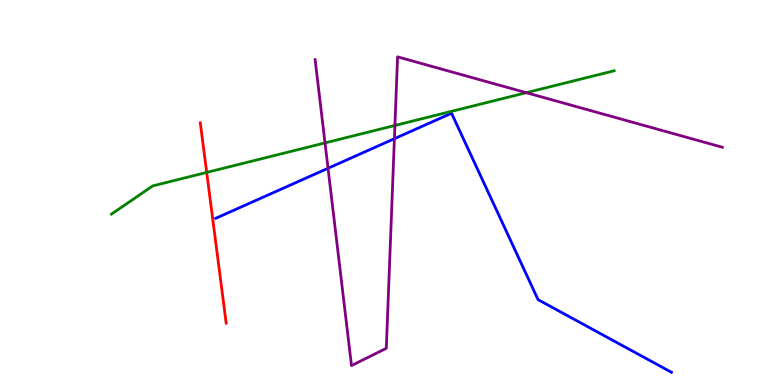[{'lines': ['blue', 'red'], 'intersections': []}, {'lines': ['green', 'red'], 'intersections': [{'x': 2.67, 'y': 5.52}]}, {'lines': ['purple', 'red'], 'intersections': []}, {'lines': ['blue', 'green'], 'intersections': []}, {'lines': ['blue', 'purple'], 'intersections': [{'x': 4.23, 'y': 5.63}, {'x': 5.09, 'y': 6.4}]}, {'lines': ['green', 'purple'], 'intersections': [{'x': 4.19, 'y': 6.29}, {'x': 5.1, 'y': 6.74}, {'x': 6.79, 'y': 7.59}]}]